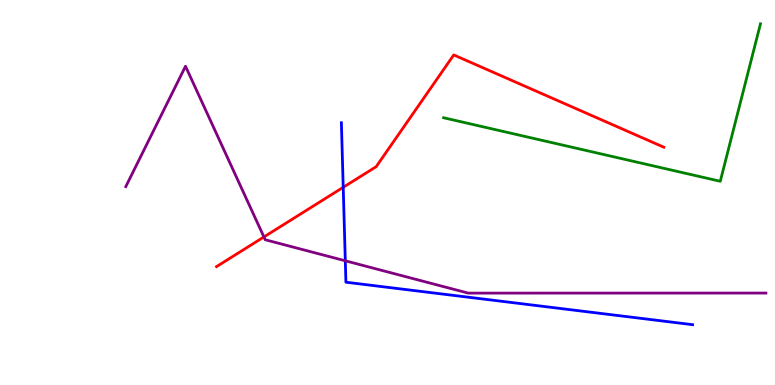[{'lines': ['blue', 'red'], 'intersections': [{'x': 4.43, 'y': 5.13}]}, {'lines': ['green', 'red'], 'intersections': []}, {'lines': ['purple', 'red'], 'intersections': [{'x': 3.41, 'y': 3.85}]}, {'lines': ['blue', 'green'], 'intersections': []}, {'lines': ['blue', 'purple'], 'intersections': [{'x': 4.46, 'y': 3.23}]}, {'lines': ['green', 'purple'], 'intersections': []}]